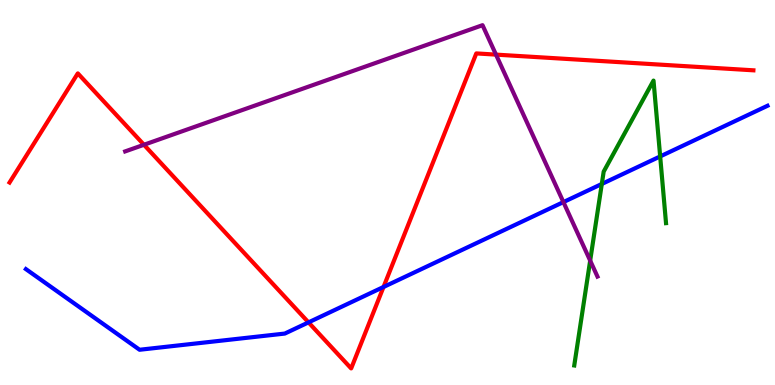[{'lines': ['blue', 'red'], 'intersections': [{'x': 3.98, 'y': 1.63}, {'x': 4.95, 'y': 2.55}]}, {'lines': ['green', 'red'], 'intersections': []}, {'lines': ['purple', 'red'], 'intersections': [{'x': 1.86, 'y': 6.24}, {'x': 6.4, 'y': 8.58}]}, {'lines': ['blue', 'green'], 'intersections': [{'x': 7.77, 'y': 5.22}, {'x': 8.52, 'y': 5.94}]}, {'lines': ['blue', 'purple'], 'intersections': [{'x': 7.27, 'y': 4.75}]}, {'lines': ['green', 'purple'], 'intersections': [{'x': 7.62, 'y': 3.23}]}]